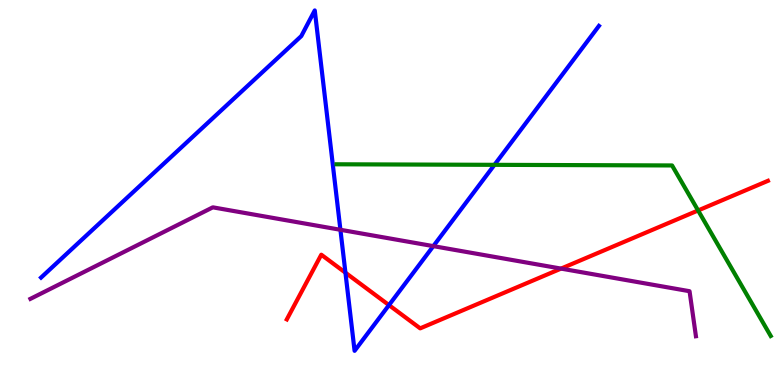[{'lines': ['blue', 'red'], 'intersections': [{'x': 4.46, 'y': 2.92}, {'x': 5.02, 'y': 2.08}]}, {'lines': ['green', 'red'], 'intersections': [{'x': 9.01, 'y': 4.53}]}, {'lines': ['purple', 'red'], 'intersections': [{'x': 7.24, 'y': 3.02}]}, {'lines': ['blue', 'green'], 'intersections': [{'x': 6.38, 'y': 5.72}]}, {'lines': ['blue', 'purple'], 'intersections': [{'x': 4.39, 'y': 4.03}, {'x': 5.59, 'y': 3.61}]}, {'lines': ['green', 'purple'], 'intersections': []}]